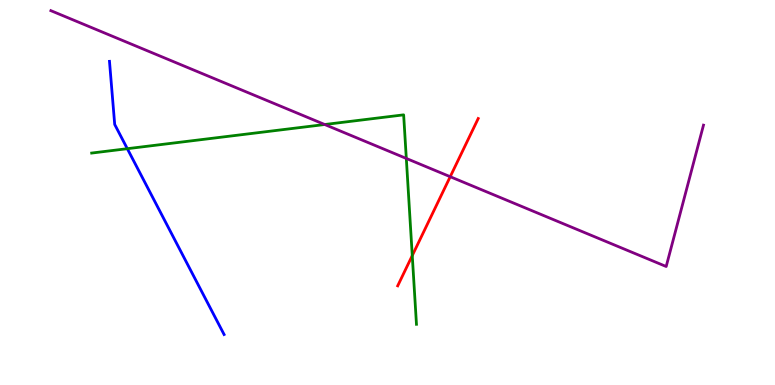[{'lines': ['blue', 'red'], 'intersections': []}, {'lines': ['green', 'red'], 'intersections': [{'x': 5.32, 'y': 3.36}]}, {'lines': ['purple', 'red'], 'intersections': [{'x': 5.81, 'y': 5.41}]}, {'lines': ['blue', 'green'], 'intersections': [{'x': 1.64, 'y': 6.14}]}, {'lines': ['blue', 'purple'], 'intersections': []}, {'lines': ['green', 'purple'], 'intersections': [{'x': 4.19, 'y': 6.77}, {'x': 5.24, 'y': 5.88}]}]